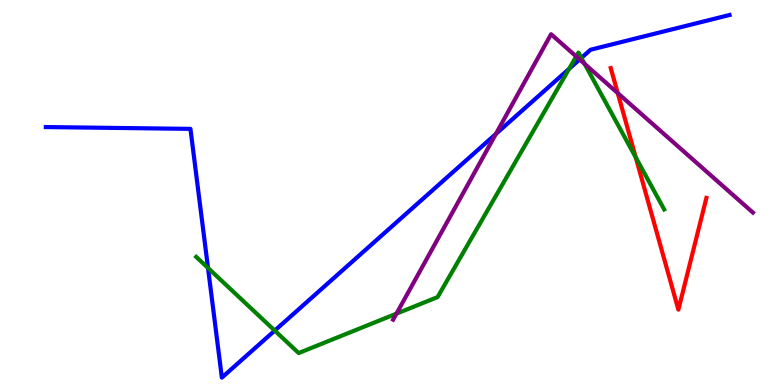[{'lines': ['blue', 'red'], 'intersections': []}, {'lines': ['green', 'red'], 'intersections': [{'x': 8.2, 'y': 5.91}]}, {'lines': ['purple', 'red'], 'intersections': [{'x': 7.97, 'y': 7.58}]}, {'lines': ['blue', 'green'], 'intersections': [{'x': 2.68, 'y': 3.04}, {'x': 3.54, 'y': 1.41}, {'x': 7.34, 'y': 8.21}, {'x': 7.5, 'y': 8.5}]}, {'lines': ['blue', 'purple'], 'intersections': [{'x': 6.4, 'y': 6.52}, {'x': 7.48, 'y': 8.46}]}, {'lines': ['green', 'purple'], 'intersections': [{'x': 5.12, 'y': 1.85}, {'x': 7.44, 'y': 8.53}, {'x': 7.54, 'y': 8.34}]}]